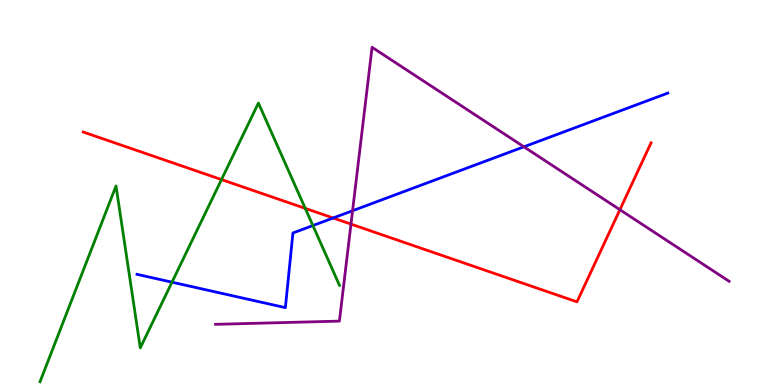[{'lines': ['blue', 'red'], 'intersections': [{'x': 4.3, 'y': 4.34}]}, {'lines': ['green', 'red'], 'intersections': [{'x': 2.86, 'y': 5.34}, {'x': 3.94, 'y': 4.59}]}, {'lines': ['purple', 'red'], 'intersections': [{'x': 4.53, 'y': 4.18}, {'x': 8.0, 'y': 4.55}]}, {'lines': ['blue', 'green'], 'intersections': [{'x': 2.22, 'y': 2.67}, {'x': 4.04, 'y': 4.14}]}, {'lines': ['blue', 'purple'], 'intersections': [{'x': 4.55, 'y': 4.53}, {'x': 6.76, 'y': 6.19}]}, {'lines': ['green', 'purple'], 'intersections': []}]